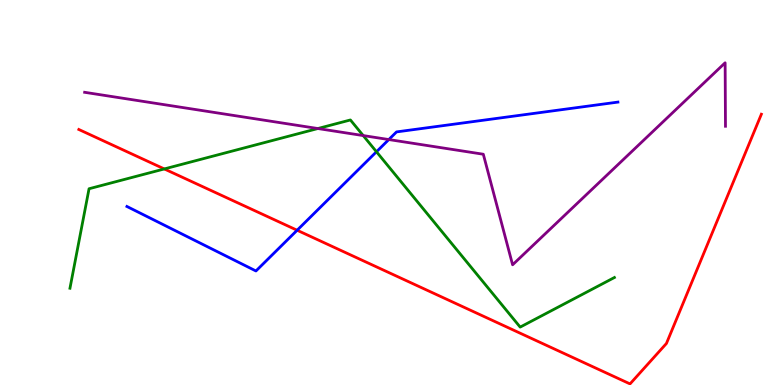[{'lines': ['blue', 'red'], 'intersections': [{'x': 3.83, 'y': 4.02}]}, {'lines': ['green', 'red'], 'intersections': [{'x': 2.12, 'y': 5.61}]}, {'lines': ['purple', 'red'], 'intersections': []}, {'lines': ['blue', 'green'], 'intersections': [{'x': 4.86, 'y': 6.06}]}, {'lines': ['blue', 'purple'], 'intersections': [{'x': 5.02, 'y': 6.38}]}, {'lines': ['green', 'purple'], 'intersections': [{'x': 4.1, 'y': 6.66}, {'x': 4.69, 'y': 6.48}]}]